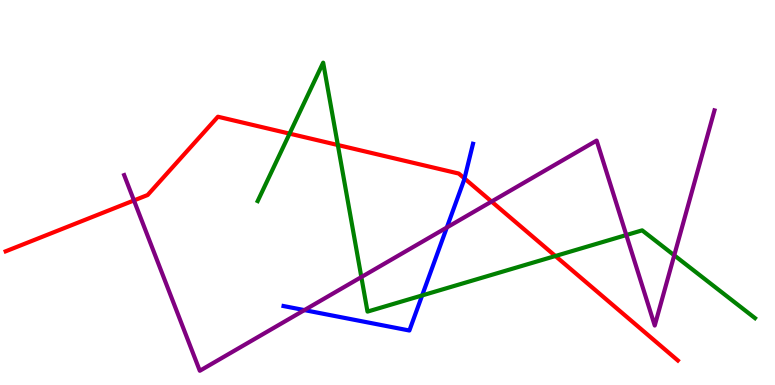[{'lines': ['blue', 'red'], 'intersections': [{'x': 5.99, 'y': 5.36}]}, {'lines': ['green', 'red'], 'intersections': [{'x': 3.74, 'y': 6.53}, {'x': 4.36, 'y': 6.23}, {'x': 7.17, 'y': 3.35}]}, {'lines': ['purple', 'red'], 'intersections': [{'x': 1.73, 'y': 4.79}, {'x': 6.34, 'y': 4.77}]}, {'lines': ['blue', 'green'], 'intersections': [{'x': 5.45, 'y': 2.33}]}, {'lines': ['blue', 'purple'], 'intersections': [{'x': 3.93, 'y': 1.95}, {'x': 5.77, 'y': 4.09}]}, {'lines': ['green', 'purple'], 'intersections': [{'x': 4.66, 'y': 2.8}, {'x': 8.08, 'y': 3.9}, {'x': 8.7, 'y': 3.37}]}]